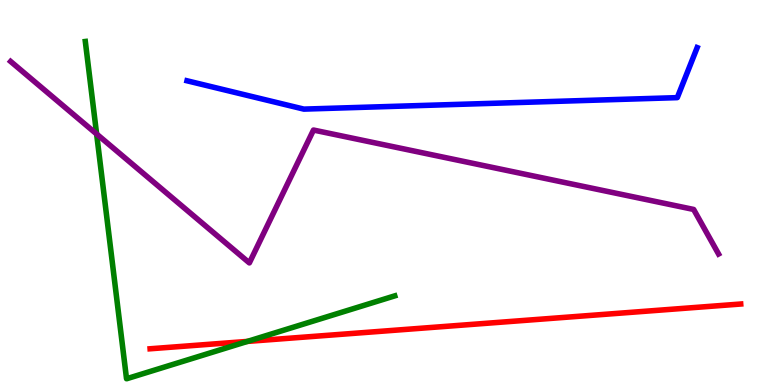[{'lines': ['blue', 'red'], 'intersections': []}, {'lines': ['green', 'red'], 'intersections': [{'x': 3.19, 'y': 1.13}]}, {'lines': ['purple', 'red'], 'intersections': []}, {'lines': ['blue', 'green'], 'intersections': []}, {'lines': ['blue', 'purple'], 'intersections': []}, {'lines': ['green', 'purple'], 'intersections': [{'x': 1.25, 'y': 6.52}]}]